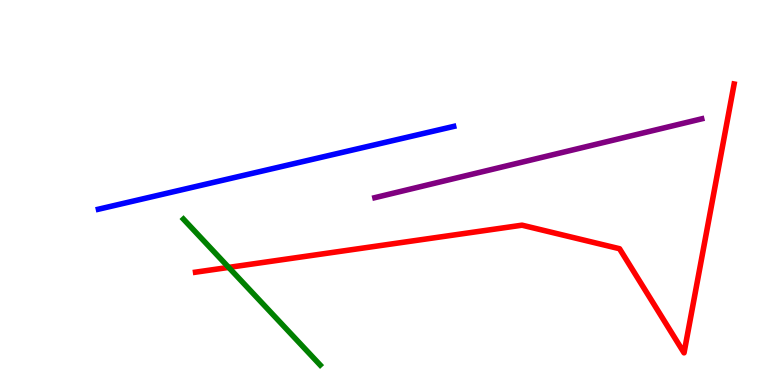[{'lines': ['blue', 'red'], 'intersections': []}, {'lines': ['green', 'red'], 'intersections': [{'x': 2.95, 'y': 3.05}]}, {'lines': ['purple', 'red'], 'intersections': []}, {'lines': ['blue', 'green'], 'intersections': []}, {'lines': ['blue', 'purple'], 'intersections': []}, {'lines': ['green', 'purple'], 'intersections': []}]